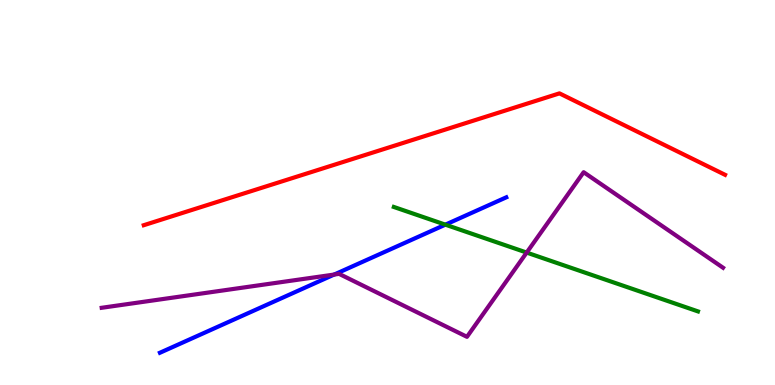[{'lines': ['blue', 'red'], 'intersections': []}, {'lines': ['green', 'red'], 'intersections': []}, {'lines': ['purple', 'red'], 'intersections': []}, {'lines': ['blue', 'green'], 'intersections': [{'x': 5.75, 'y': 4.16}]}, {'lines': ['blue', 'purple'], 'intersections': [{'x': 4.31, 'y': 2.87}]}, {'lines': ['green', 'purple'], 'intersections': [{'x': 6.8, 'y': 3.44}]}]